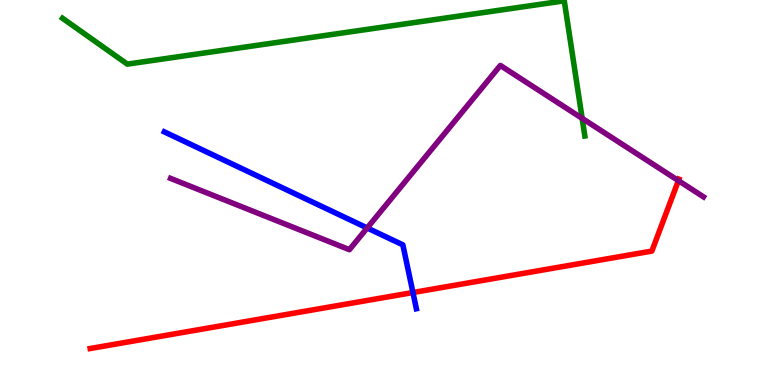[{'lines': ['blue', 'red'], 'intersections': [{'x': 5.33, 'y': 2.4}]}, {'lines': ['green', 'red'], 'intersections': []}, {'lines': ['purple', 'red'], 'intersections': [{'x': 8.75, 'y': 5.31}]}, {'lines': ['blue', 'green'], 'intersections': []}, {'lines': ['blue', 'purple'], 'intersections': [{'x': 4.74, 'y': 4.08}]}, {'lines': ['green', 'purple'], 'intersections': [{'x': 7.51, 'y': 6.93}]}]